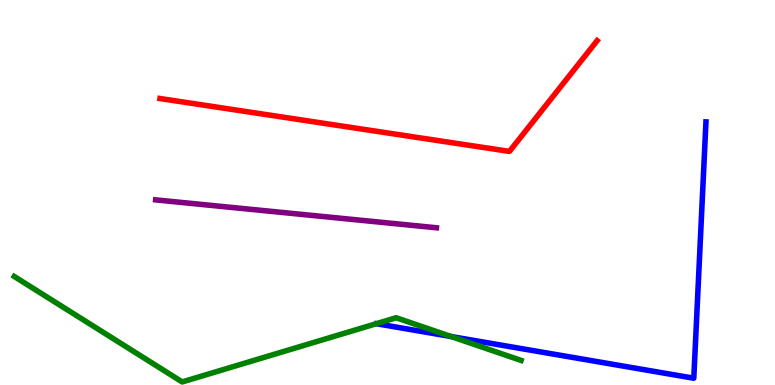[{'lines': ['blue', 'red'], 'intersections': []}, {'lines': ['green', 'red'], 'intersections': []}, {'lines': ['purple', 'red'], 'intersections': []}, {'lines': ['blue', 'green'], 'intersections': [{'x': 5.82, 'y': 1.26}]}, {'lines': ['blue', 'purple'], 'intersections': []}, {'lines': ['green', 'purple'], 'intersections': []}]